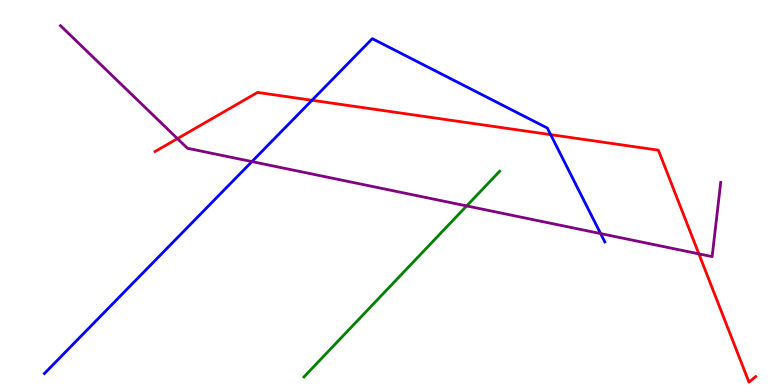[{'lines': ['blue', 'red'], 'intersections': [{'x': 4.03, 'y': 7.4}, {'x': 7.11, 'y': 6.5}]}, {'lines': ['green', 'red'], 'intersections': []}, {'lines': ['purple', 'red'], 'intersections': [{'x': 2.29, 'y': 6.4}, {'x': 9.02, 'y': 3.41}]}, {'lines': ['blue', 'green'], 'intersections': []}, {'lines': ['blue', 'purple'], 'intersections': [{'x': 3.25, 'y': 5.8}, {'x': 7.75, 'y': 3.93}]}, {'lines': ['green', 'purple'], 'intersections': [{'x': 6.02, 'y': 4.65}]}]